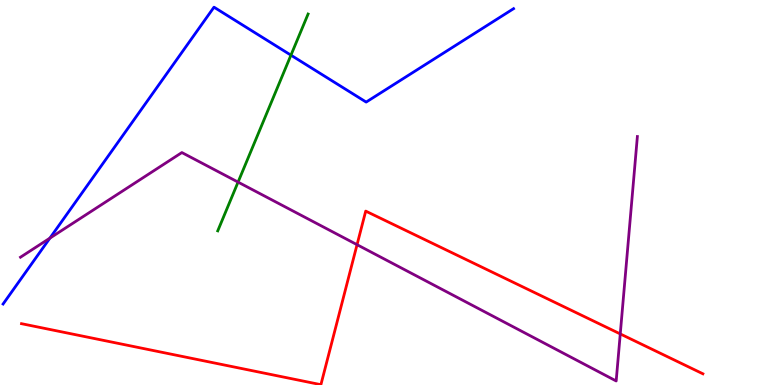[{'lines': ['blue', 'red'], 'intersections': []}, {'lines': ['green', 'red'], 'intersections': []}, {'lines': ['purple', 'red'], 'intersections': [{'x': 4.61, 'y': 3.64}, {'x': 8.0, 'y': 1.33}]}, {'lines': ['blue', 'green'], 'intersections': [{'x': 3.75, 'y': 8.57}]}, {'lines': ['blue', 'purple'], 'intersections': [{'x': 0.644, 'y': 3.81}]}, {'lines': ['green', 'purple'], 'intersections': [{'x': 3.07, 'y': 5.27}]}]